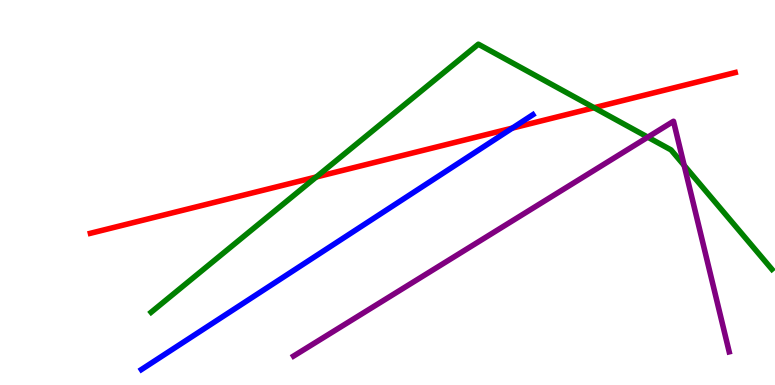[{'lines': ['blue', 'red'], 'intersections': [{'x': 6.61, 'y': 6.67}]}, {'lines': ['green', 'red'], 'intersections': [{'x': 4.08, 'y': 5.4}, {'x': 7.67, 'y': 7.2}]}, {'lines': ['purple', 'red'], 'intersections': []}, {'lines': ['blue', 'green'], 'intersections': []}, {'lines': ['blue', 'purple'], 'intersections': []}, {'lines': ['green', 'purple'], 'intersections': [{'x': 8.36, 'y': 6.44}, {'x': 8.83, 'y': 5.7}]}]